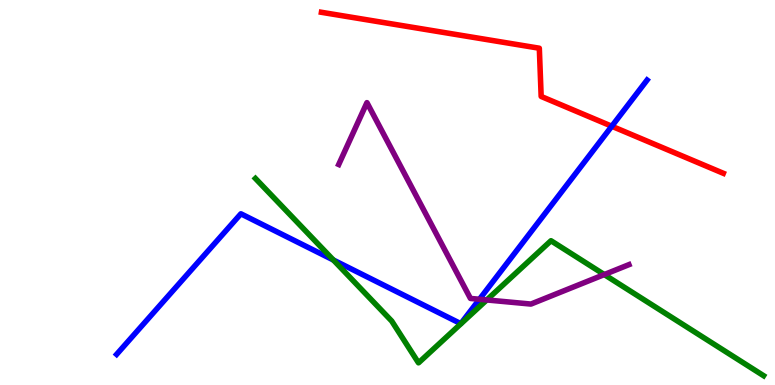[{'lines': ['blue', 'red'], 'intersections': [{'x': 7.89, 'y': 6.72}]}, {'lines': ['green', 'red'], 'intersections': []}, {'lines': ['purple', 'red'], 'intersections': []}, {'lines': ['blue', 'green'], 'intersections': [{'x': 4.3, 'y': 3.25}]}, {'lines': ['blue', 'purple'], 'intersections': [{'x': 6.19, 'y': 2.23}]}, {'lines': ['green', 'purple'], 'intersections': [{'x': 6.28, 'y': 2.21}, {'x': 7.8, 'y': 2.87}]}]